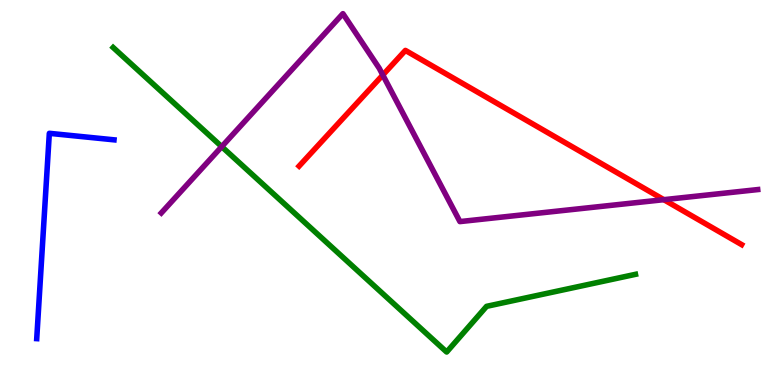[{'lines': ['blue', 'red'], 'intersections': []}, {'lines': ['green', 'red'], 'intersections': []}, {'lines': ['purple', 'red'], 'intersections': [{'x': 4.94, 'y': 8.05}, {'x': 8.57, 'y': 4.81}]}, {'lines': ['blue', 'green'], 'intersections': []}, {'lines': ['blue', 'purple'], 'intersections': []}, {'lines': ['green', 'purple'], 'intersections': [{'x': 2.86, 'y': 6.19}]}]